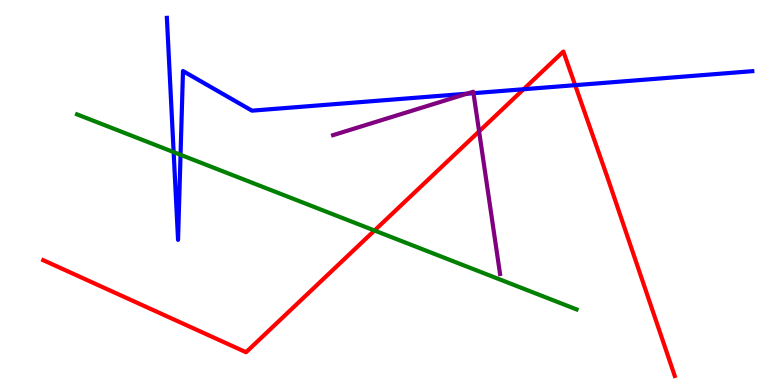[{'lines': ['blue', 'red'], 'intersections': [{'x': 6.76, 'y': 7.68}, {'x': 7.42, 'y': 7.79}]}, {'lines': ['green', 'red'], 'intersections': [{'x': 4.83, 'y': 4.01}]}, {'lines': ['purple', 'red'], 'intersections': [{'x': 6.18, 'y': 6.59}]}, {'lines': ['blue', 'green'], 'intersections': [{'x': 2.24, 'y': 6.05}, {'x': 2.33, 'y': 5.98}]}, {'lines': ['blue', 'purple'], 'intersections': [{'x': 6.02, 'y': 7.57}, {'x': 6.11, 'y': 7.58}]}, {'lines': ['green', 'purple'], 'intersections': []}]